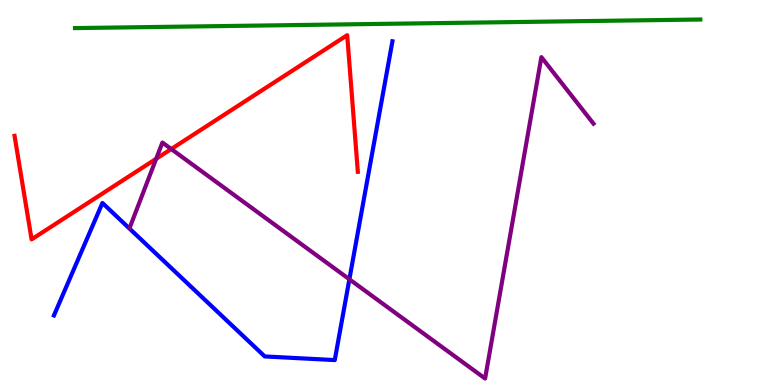[{'lines': ['blue', 'red'], 'intersections': []}, {'lines': ['green', 'red'], 'intersections': []}, {'lines': ['purple', 'red'], 'intersections': [{'x': 2.01, 'y': 5.88}, {'x': 2.21, 'y': 6.13}]}, {'lines': ['blue', 'green'], 'intersections': []}, {'lines': ['blue', 'purple'], 'intersections': [{'x': 4.51, 'y': 2.75}]}, {'lines': ['green', 'purple'], 'intersections': []}]